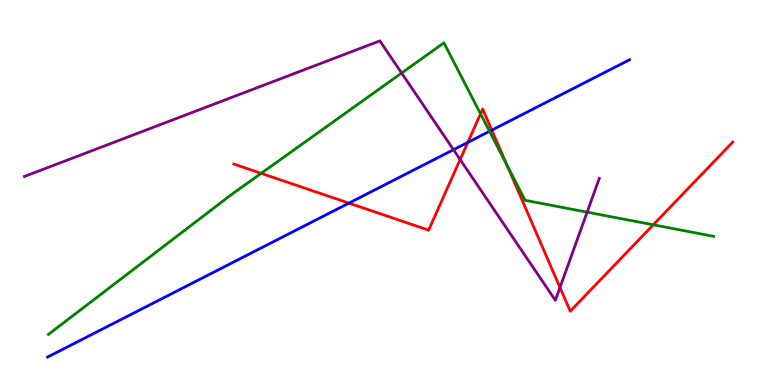[{'lines': ['blue', 'red'], 'intersections': [{'x': 4.5, 'y': 4.72}, {'x': 6.04, 'y': 6.3}, {'x': 6.35, 'y': 6.62}]}, {'lines': ['green', 'red'], 'intersections': [{'x': 3.37, 'y': 5.5}, {'x': 6.2, 'y': 7.04}, {'x': 6.54, 'y': 5.71}, {'x': 8.43, 'y': 4.16}]}, {'lines': ['purple', 'red'], 'intersections': [{'x': 5.94, 'y': 5.86}, {'x': 7.23, 'y': 2.53}]}, {'lines': ['blue', 'green'], 'intersections': [{'x': 6.32, 'y': 6.59}]}, {'lines': ['blue', 'purple'], 'intersections': [{'x': 5.85, 'y': 6.11}]}, {'lines': ['green', 'purple'], 'intersections': [{'x': 5.18, 'y': 8.1}, {'x': 7.58, 'y': 4.49}]}]